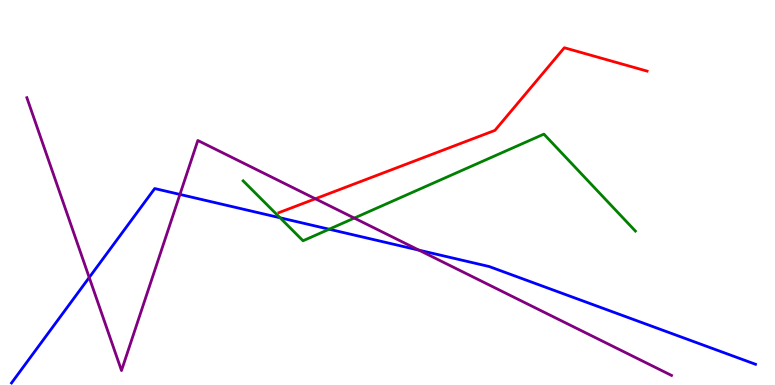[{'lines': ['blue', 'red'], 'intersections': []}, {'lines': ['green', 'red'], 'intersections': []}, {'lines': ['purple', 'red'], 'intersections': [{'x': 4.07, 'y': 4.84}]}, {'lines': ['blue', 'green'], 'intersections': [{'x': 3.61, 'y': 4.34}, {'x': 4.25, 'y': 4.05}]}, {'lines': ['blue', 'purple'], 'intersections': [{'x': 1.15, 'y': 2.79}, {'x': 2.32, 'y': 4.95}, {'x': 5.41, 'y': 3.5}]}, {'lines': ['green', 'purple'], 'intersections': [{'x': 4.57, 'y': 4.34}]}]